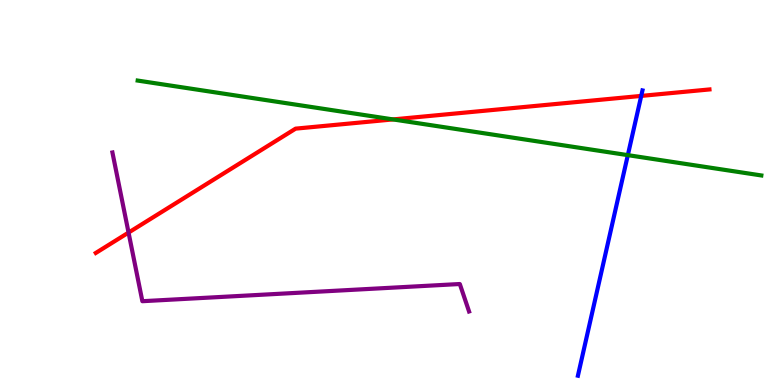[{'lines': ['blue', 'red'], 'intersections': [{'x': 8.27, 'y': 7.51}]}, {'lines': ['green', 'red'], 'intersections': [{'x': 5.07, 'y': 6.9}]}, {'lines': ['purple', 'red'], 'intersections': [{'x': 1.66, 'y': 3.96}]}, {'lines': ['blue', 'green'], 'intersections': [{'x': 8.1, 'y': 5.97}]}, {'lines': ['blue', 'purple'], 'intersections': []}, {'lines': ['green', 'purple'], 'intersections': []}]